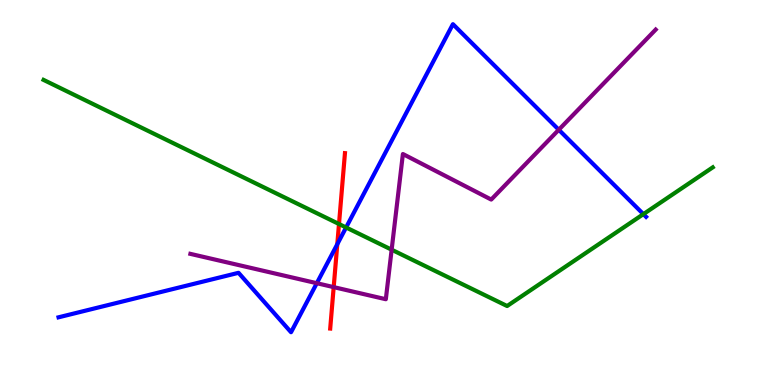[{'lines': ['blue', 'red'], 'intersections': [{'x': 4.35, 'y': 3.66}]}, {'lines': ['green', 'red'], 'intersections': [{'x': 4.37, 'y': 4.18}]}, {'lines': ['purple', 'red'], 'intersections': [{'x': 4.31, 'y': 2.54}]}, {'lines': ['blue', 'green'], 'intersections': [{'x': 4.47, 'y': 4.09}, {'x': 8.3, 'y': 4.44}]}, {'lines': ['blue', 'purple'], 'intersections': [{'x': 4.09, 'y': 2.64}, {'x': 7.21, 'y': 6.63}]}, {'lines': ['green', 'purple'], 'intersections': [{'x': 5.05, 'y': 3.51}]}]